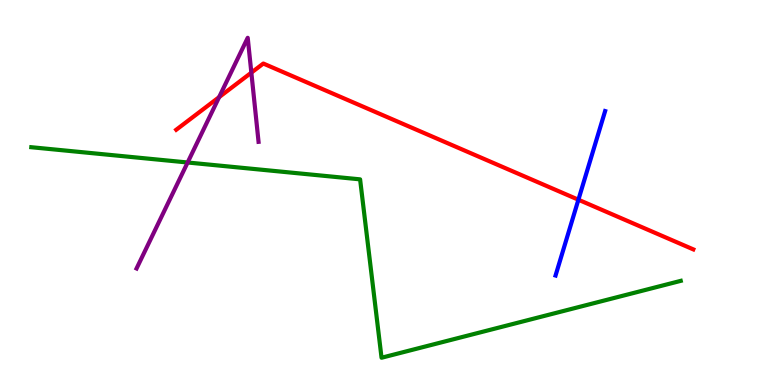[{'lines': ['blue', 'red'], 'intersections': [{'x': 7.46, 'y': 4.81}]}, {'lines': ['green', 'red'], 'intersections': []}, {'lines': ['purple', 'red'], 'intersections': [{'x': 2.83, 'y': 7.48}, {'x': 3.24, 'y': 8.11}]}, {'lines': ['blue', 'green'], 'intersections': []}, {'lines': ['blue', 'purple'], 'intersections': []}, {'lines': ['green', 'purple'], 'intersections': [{'x': 2.42, 'y': 5.78}]}]